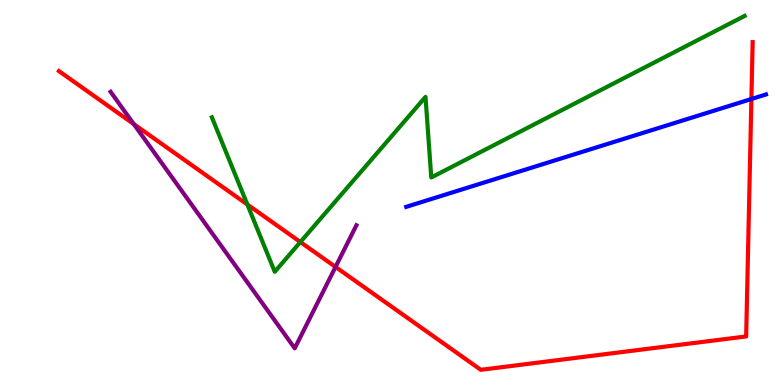[{'lines': ['blue', 'red'], 'intersections': [{'x': 9.7, 'y': 7.43}]}, {'lines': ['green', 'red'], 'intersections': [{'x': 3.19, 'y': 4.69}, {'x': 3.88, 'y': 3.71}]}, {'lines': ['purple', 'red'], 'intersections': [{'x': 1.73, 'y': 6.78}, {'x': 4.33, 'y': 3.07}]}, {'lines': ['blue', 'green'], 'intersections': []}, {'lines': ['blue', 'purple'], 'intersections': []}, {'lines': ['green', 'purple'], 'intersections': []}]